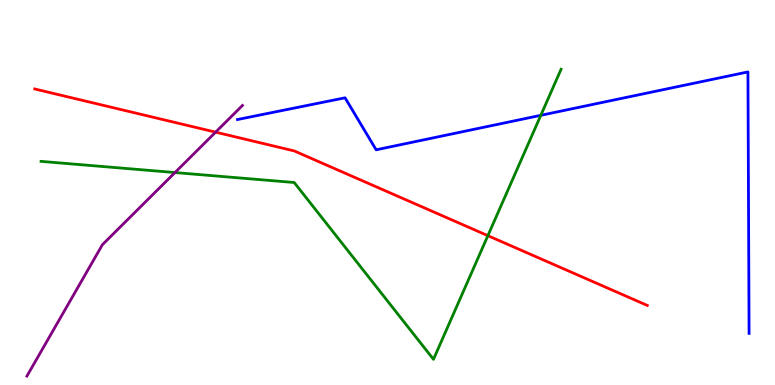[{'lines': ['blue', 'red'], 'intersections': []}, {'lines': ['green', 'red'], 'intersections': [{'x': 6.3, 'y': 3.88}]}, {'lines': ['purple', 'red'], 'intersections': [{'x': 2.78, 'y': 6.57}]}, {'lines': ['blue', 'green'], 'intersections': [{'x': 6.98, 'y': 7.0}]}, {'lines': ['blue', 'purple'], 'intersections': []}, {'lines': ['green', 'purple'], 'intersections': [{'x': 2.26, 'y': 5.52}]}]